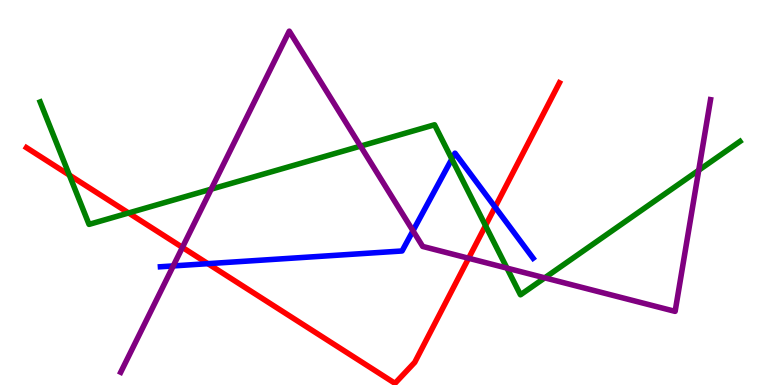[{'lines': ['blue', 'red'], 'intersections': [{'x': 2.68, 'y': 3.15}, {'x': 6.39, 'y': 4.62}]}, {'lines': ['green', 'red'], 'intersections': [{'x': 0.895, 'y': 5.45}, {'x': 1.66, 'y': 4.47}, {'x': 6.26, 'y': 4.14}]}, {'lines': ['purple', 'red'], 'intersections': [{'x': 2.35, 'y': 3.57}, {'x': 6.05, 'y': 3.29}]}, {'lines': ['blue', 'green'], 'intersections': [{'x': 5.83, 'y': 5.87}]}, {'lines': ['blue', 'purple'], 'intersections': [{'x': 2.24, 'y': 3.09}, {'x': 5.33, 'y': 4.01}]}, {'lines': ['green', 'purple'], 'intersections': [{'x': 2.72, 'y': 5.09}, {'x': 4.65, 'y': 6.2}, {'x': 6.54, 'y': 3.04}, {'x': 7.03, 'y': 2.78}, {'x': 9.02, 'y': 5.58}]}]